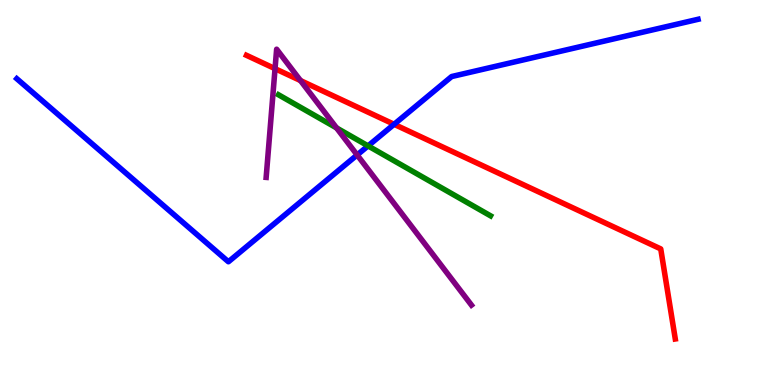[{'lines': ['blue', 'red'], 'intersections': [{'x': 5.09, 'y': 6.77}]}, {'lines': ['green', 'red'], 'intersections': []}, {'lines': ['purple', 'red'], 'intersections': [{'x': 3.55, 'y': 8.22}, {'x': 3.88, 'y': 7.91}]}, {'lines': ['blue', 'green'], 'intersections': [{'x': 4.75, 'y': 6.21}]}, {'lines': ['blue', 'purple'], 'intersections': [{'x': 4.61, 'y': 5.98}]}, {'lines': ['green', 'purple'], 'intersections': [{'x': 4.34, 'y': 6.68}]}]